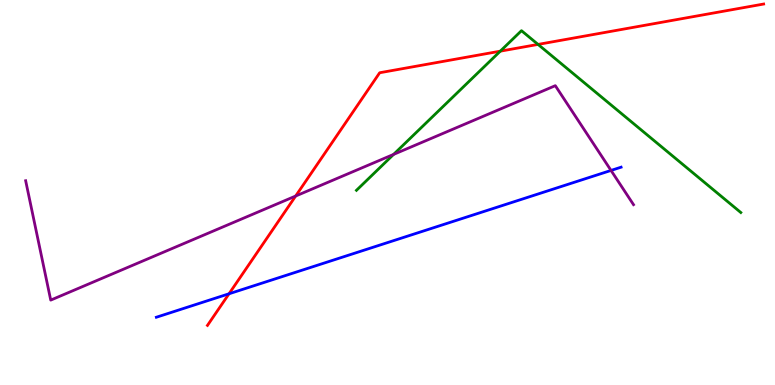[{'lines': ['blue', 'red'], 'intersections': [{'x': 2.96, 'y': 2.37}]}, {'lines': ['green', 'red'], 'intersections': [{'x': 6.46, 'y': 8.67}, {'x': 6.94, 'y': 8.85}]}, {'lines': ['purple', 'red'], 'intersections': [{'x': 3.81, 'y': 4.91}]}, {'lines': ['blue', 'green'], 'intersections': []}, {'lines': ['blue', 'purple'], 'intersections': [{'x': 7.88, 'y': 5.57}]}, {'lines': ['green', 'purple'], 'intersections': [{'x': 5.08, 'y': 5.99}]}]